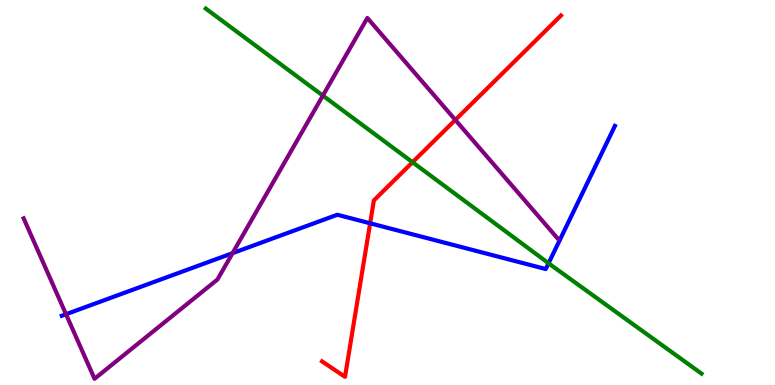[{'lines': ['blue', 'red'], 'intersections': [{'x': 4.78, 'y': 4.2}]}, {'lines': ['green', 'red'], 'intersections': [{'x': 5.32, 'y': 5.79}]}, {'lines': ['purple', 'red'], 'intersections': [{'x': 5.88, 'y': 6.89}]}, {'lines': ['blue', 'green'], 'intersections': [{'x': 7.08, 'y': 3.16}]}, {'lines': ['blue', 'purple'], 'intersections': [{'x': 0.852, 'y': 1.84}, {'x': 3.0, 'y': 3.42}]}, {'lines': ['green', 'purple'], 'intersections': [{'x': 4.17, 'y': 7.52}]}]